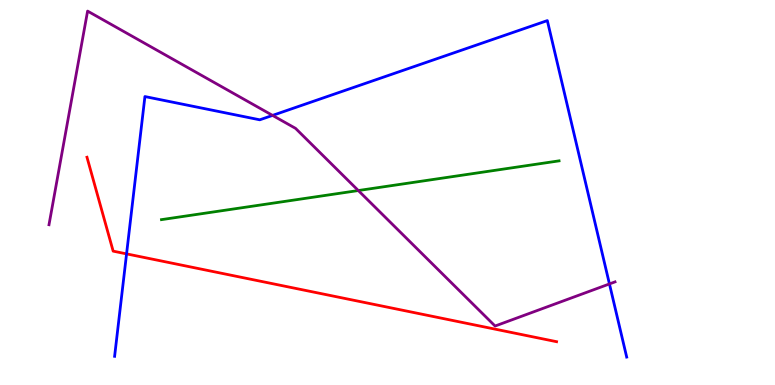[{'lines': ['blue', 'red'], 'intersections': [{'x': 1.63, 'y': 3.41}]}, {'lines': ['green', 'red'], 'intersections': []}, {'lines': ['purple', 'red'], 'intersections': []}, {'lines': ['blue', 'green'], 'intersections': []}, {'lines': ['blue', 'purple'], 'intersections': [{'x': 3.52, 'y': 7.0}, {'x': 7.86, 'y': 2.63}]}, {'lines': ['green', 'purple'], 'intersections': [{'x': 4.62, 'y': 5.05}]}]